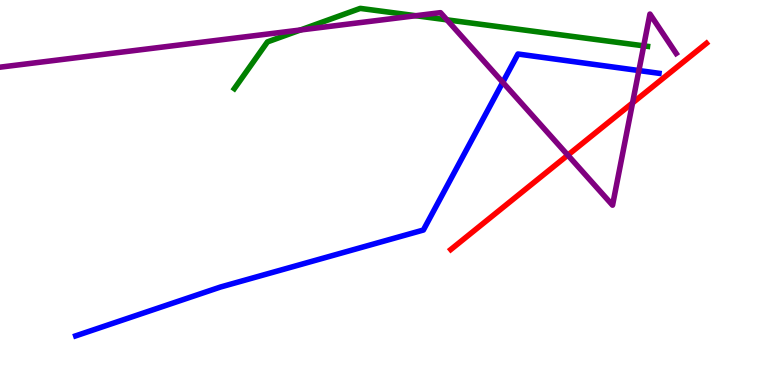[{'lines': ['blue', 'red'], 'intersections': []}, {'lines': ['green', 'red'], 'intersections': []}, {'lines': ['purple', 'red'], 'intersections': [{'x': 7.33, 'y': 5.97}, {'x': 8.16, 'y': 7.33}]}, {'lines': ['blue', 'green'], 'intersections': []}, {'lines': ['blue', 'purple'], 'intersections': [{'x': 6.49, 'y': 7.86}, {'x': 8.24, 'y': 8.17}]}, {'lines': ['green', 'purple'], 'intersections': [{'x': 3.88, 'y': 9.22}, {'x': 5.36, 'y': 9.59}, {'x': 5.77, 'y': 9.48}, {'x': 8.31, 'y': 8.81}]}]